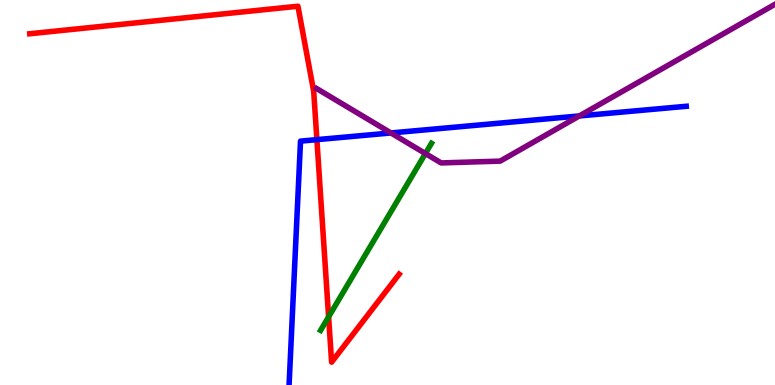[{'lines': ['blue', 'red'], 'intersections': [{'x': 4.09, 'y': 6.37}]}, {'lines': ['green', 'red'], 'intersections': [{'x': 4.24, 'y': 1.77}]}, {'lines': ['purple', 'red'], 'intersections': []}, {'lines': ['blue', 'green'], 'intersections': []}, {'lines': ['blue', 'purple'], 'intersections': [{'x': 5.04, 'y': 6.55}, {'x': 7.48, 'y': 6.99}]}, {'lines': ['green', 'purple'], 'intersections': [{'x': 5.49, 'y': 6.01}]}]